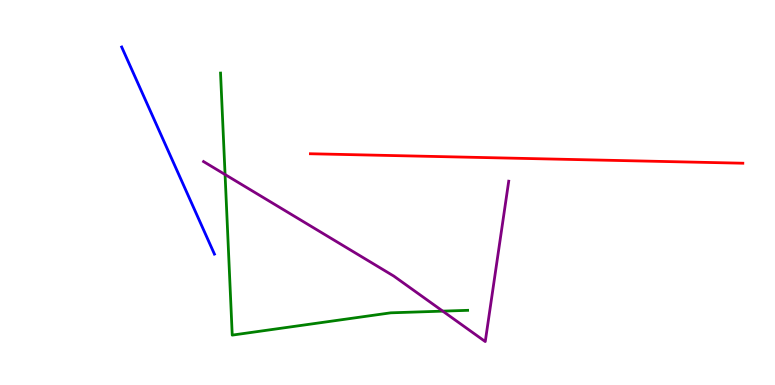[{'lines': ['blue', 'red'], 'intersections': []}, {'lines': ['green', 'red'], 'intersections': []}, {'lines': ['purple', 'red'], 'intersections': []}, {'lines': ['blue', 'green'], 'intersections': []}, {'lines': ['blue', 'purple'], 'intersections': []}, {'lines': ['green', 'purple'], 'intersections': [{'x': 2.9, 'y': 5.47}, {'x': 5.71, 'y': 1.92}]}]